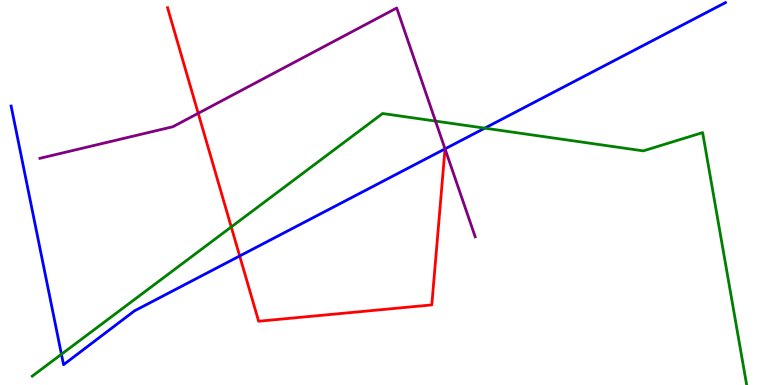[{'lines': ['blue', 'red'], 'intersections': [{'x': 3.09, 'y': 3.35}, {'x': 5.74, 'y': 6.13}]}, {'lines': ['green', 'red'], 'intersections': [{'x': 2.98, 'y': 4.1}]}, {'lines': ['purple', 'red'], 'intersections': [{'x': 2.56, 'y': 7.06}, {'x': 5.74, 'y': 6.13}]}, {'lines': ['blue', 'green'], 'intersections': [{'x': 0.793, 'y': 0.799}, {'x': 6.26, 'y': 6.67}]}, {'lines': ['blue', 'purple'], 'intersections': [{'x': 5.74, 'y': 6.13}]}, {'lines': ['green', 'purple'], 'intersections': [{'x': 5.62, 'y': 6.85}]}]